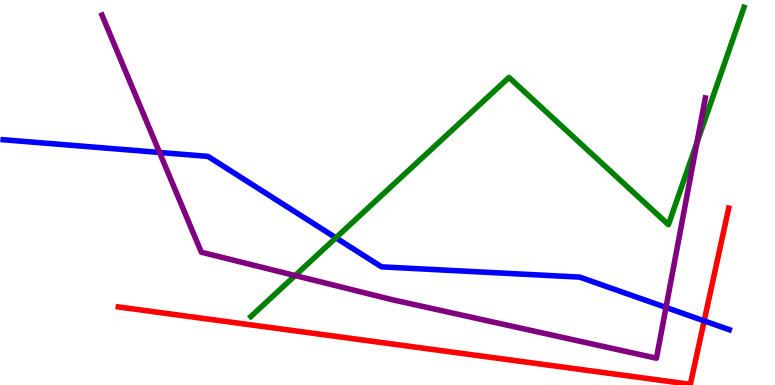[{'lines': ['blue', 'red'], 'intersections': [{'x': 9.09, 'y': 1.67}]}, {'lines': ['green', 'red'], 'intersections': []}, {'lines': ['purple', 'red'], 'intersections': []}, {'lines': ['blue', 'green'], 'intersections': [{'x': 4.33, 'y': 3.82}]}, {'lines': ['blue', 'purple'], 'intersections': [{'x': 2.06, 'y': 6.04}, {'x': 8.59, 'y': 2.01}]}, {'lines': ['green', 'purple'], 'intersections': [{'x': 3.81, 'y': 2.84}, {'x': 8.99, 'y': 6.29}]}]